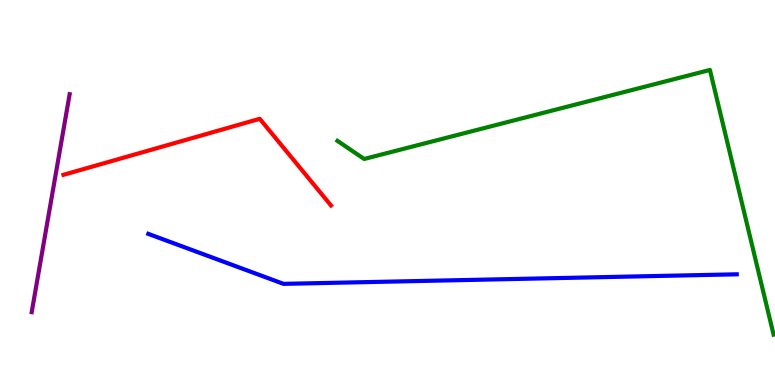[{'lines': ['blue', 'red'], 'intersections': []}, {'lines': ['green', 'red'], 'intersections': []}, {'lines': ['purple', 'red'], 'intersections': []}, {'lines': ['blue', 'green'], 'intersections': []}, {'lines': ['blue', 'purple'], 'intersections': []}, {'lines': ['green', 'purple'], 'intersections': []}]